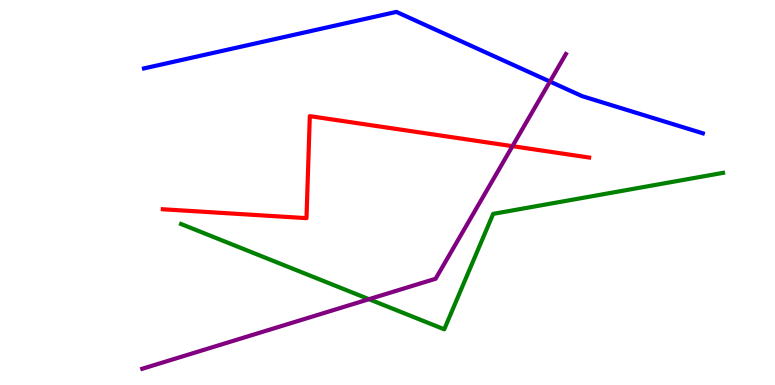[{'lines': ['blue', 'red'], 'intersections': []}, {'lines': ['green', 'red'], 'intersections': []}, {'lines': ['purple', 'red'], 'intersections': [{'x': 6.61, 'y': 6.2}]}, {'lines': ['blue', 'green'], 'intersections': []}, {'lines': ['blue', 'purple'], 'intersections': [{'x': 7.1, 'y': 7.88}]}, {'lines': ['green', 'purple'], 'intersections': [{'x': 4.76, 'y': 2.23}]}]